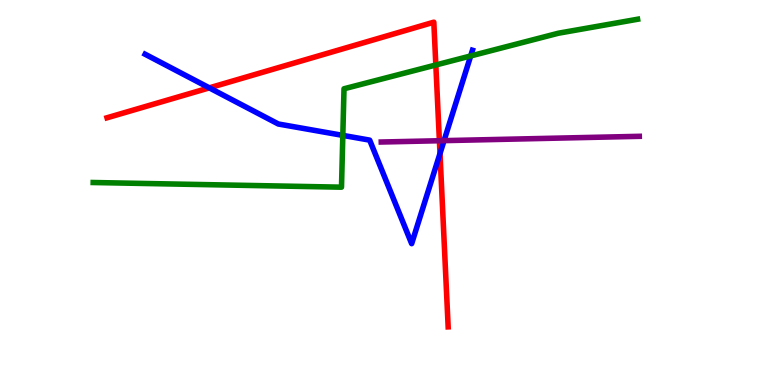[{'lines': ['blue', 'red'], 'intersections': [{'x': 2.7, 'y': 7.72}, {'x': 5.68, 'y': 6.01}]}, {'lines': ['green', 'red'], 'intersections': [{'x': 5.62, 'y': 8.31}]}, {'lines': ['purple', 'red'], 'intersections': [{'x': 5.67, 'y': 6.34}]}, {'lines': ['blue', 'green'], 'intersections': [{'x': 4.42, 'y': 6.48}, {'x': 6.07, 'y': 8.55}]}, {'lines': ['blue', 'purple'], 'intersections': [{'x': 5.73, 'y': 6.35}]}, {'lines': ['green', 'purple'], 'intersections': []}]